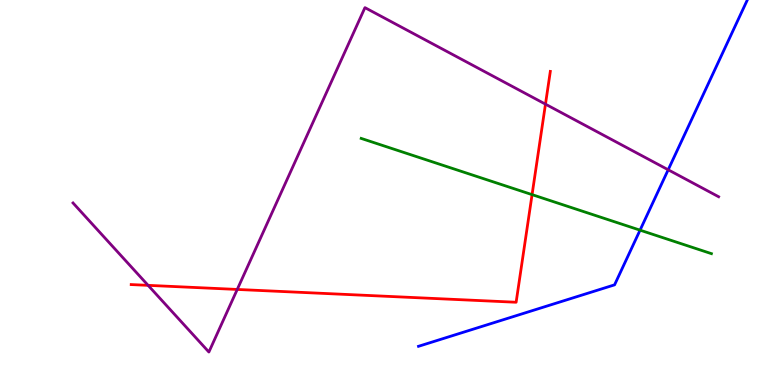[{'lines': ['blue', 'red'], 'intersections': []}, {'lines': ['green', 'red'], 'intersections': [{'x': 6.87, 'y': 4.94}]}, {'lines': ['purple', 'red'], 'intersections': [{'x': 1.91, 'y': 2.59}, {'x': 3.06, 'y': 2.48}, {'x': 7.04, 'y': 7.29}]}, {'lines': ['blue', 'green'], 'intersections': [{'x': 8.26, 'y': 4.02}]}, {'lines': ['blue', 'purple'], 'intersections': [{'x': 8.62, 'y': 5.59}]}, {'lines': ['green', 'purple'], 'intersections': []}]